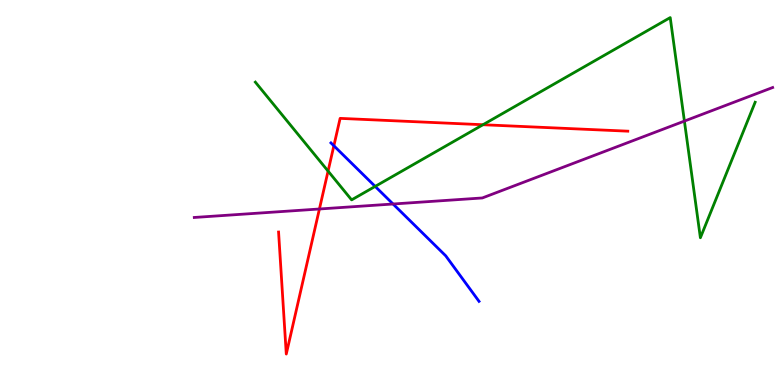[{'lines': ['blue', 'red'], 'intersections': [{'x': 4.31, 'y': 6.21}]}, {'lines': ['green', 'red'], 'intersections': [{'x': 4.23, 'y': 5.56}, {'x': 6.23, 'y': 6.76}]}, {'lines': ['purple', 'red'], 'intersections': [{'x': 4.12, 'y': 4.57}]}, {'lines': ['blue', 'green'], 'intersections': [{'x': 4.84, 'y': 5.16}]}, {'lines': ['blue', 'purple'], 'intersections': [{'x': 5.07, 'y': 4.7}]}, {'lines': ['green', 'purple'], 'intersections': [{'x': 8.83, 'y': 6.85}]}]